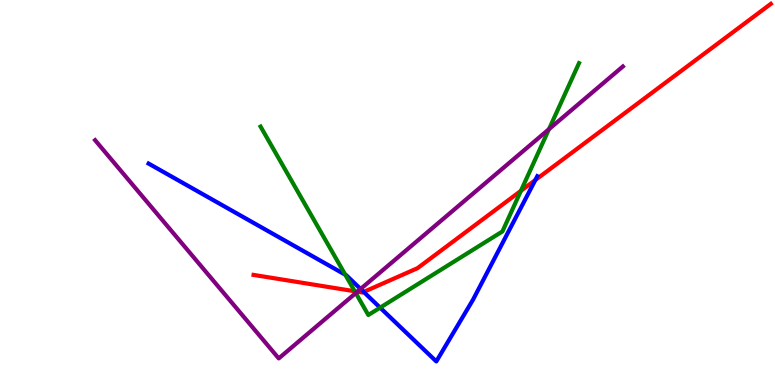[{'lines': ['blue', 'red'], 'intersections': [{'x': 4.69, 'y': 2.42}, {'x': 6.91, 'y': 5.32}]}, {'lines': ['green', 'red'], 'intersections': [{'x': 4.58, 'y': 2.43}, {'x': 6.72, 'y': 5.04}]}, {'lines': ['purple', 'red'], 'intersections': [{'x': 4.61, 'y': 2.42}]}, {'lines': ['blue', 'green'], 'intersections': [{'x': 4.46, 'y': 2.86}, {'x': 4.9, 'y': 2.01}]}, {'lines': ['blue', 'purple'], 'intersections': [{'x': 4.65, 'y': 2.49}]}, {'lines': ['green', 'purple'], 'intersections': [{'x': 4.59, 'y': 2.39}, {'x': 7.08, 'y': 6.65}]}]